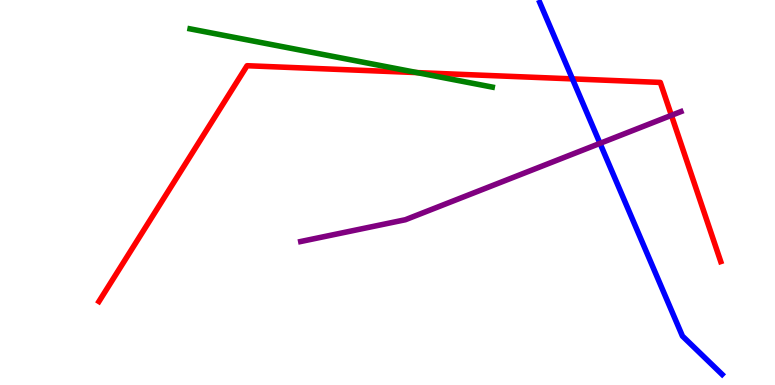[{'lines': ['blue', 'red'], 'intersections': [{'x': 7.39, 'y': 7.95}]}, {'lines': ['green', 'red'], 'intersections': [{'x': 5.38, 'y': 8.11}]}, {'lines': ['purple', 'red'], 'intersections': [{'x': 8.66, 'y': 7.0}]}, {'lines': ['blue', 'green'], 'intersections': []}, {'lines': ['blue', 'purple'], 'intersections': [{'x': 7.74, 'y': 6.28}]}, {'lines': ['green', 'purple'], 'intersections': []}]